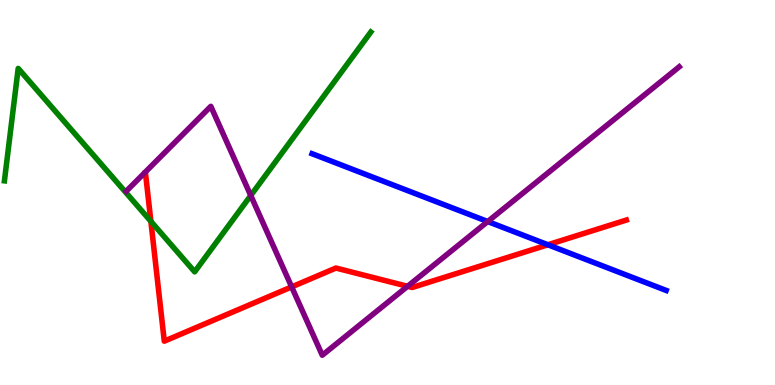[{'lines': ['blue', 'red'], 'intersections': [{'x': 7.07, 'y': 3.64}]}, {'lines': ['green', 'red'], 'intersections': [{'x': 1.95, 'y': 4.25}]}, {'lines': ['purple', 'red'], 'intersections': [{'x': 3.76, 'y': 2.55}, {'x': 5.26, 'y': 2.56}]}, {'lines': ['blue', 'green'], 'intersections': []}, {'lines': ['blue', 'purple'], 'intersections': [{'x': 6.29, 'y': 4.25}]}, {'lines': ['green', 'purple'], 'intersections': [{'x': 3.24, 'y': 4.92}]}]